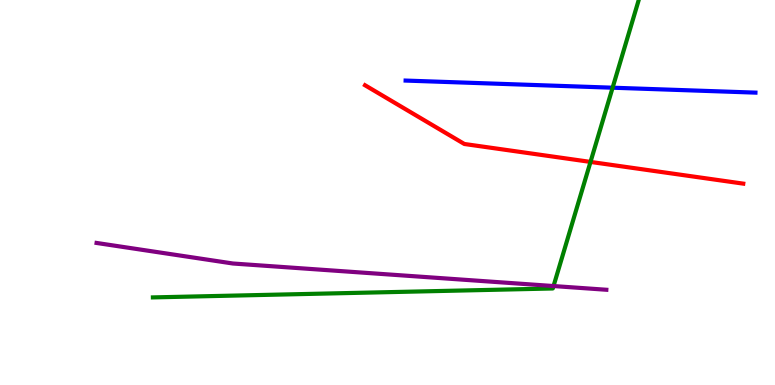[{'lines': ['blue', 'red'], 'intersections': []}, {'lines': ['green', 'red'], 'intersections': [{'x': 7.62, 'y': 5.79}]}, {'lines': ['purple', 'red'], 'intersections': []}, {'lines': ['blue', 'green'], 'intersections': [{'x': 7.9, 'y': 7.72}]}, {'lines': ['blue', 'purple'], 'intersections': []}, {'lines': ['green', 'purple'], 'intersections': [{'x': 7.14, 'y': 2.57}]}]